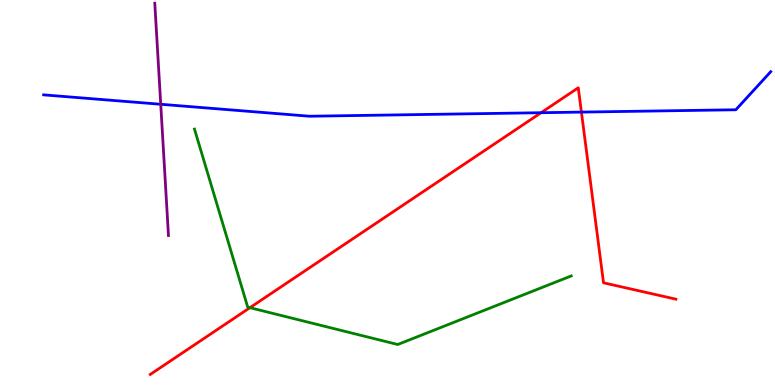[{'lines': ['blue', 'red'], 'intersections': [{'x': 6.98, 'y': 7.07}, {'x': 7.5, 'y': 7.09}]}, {'lines': ['green', 'red'], 'intersections': [{'x': 3.23, 'y': 2.01}]}, {'lines': ['purple', 'red'], 'intersections': []}, {'lines': ['blue', 'green'], 'intersections': []}, {'lines': ['blue', 'purple'], 'intersections': [{'x': 2.07, 'y': 7.29}]}, {'lines': ['green', 'purple'], 'intersections': []}]